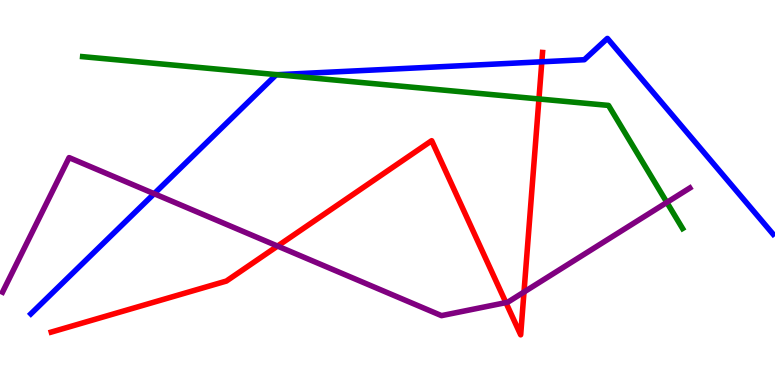[{'lines': ['blue', 'red'], 'intersections': [{'x': 6.99, 'y': 8.4}]}, {'lines': ['green', 'red'], 'intersections': [{'x': 6.95, 'y': 7.43}]}, {'lines': ['purple', 'red'], 'intersections': [{'x': 3.58, 'y': 3.61}, {'x': 6.53, 'y': 2.14}, {'x': 6.76, 'y': 2.41}]}, {'lines': ['blue', 'green'], 'intersections': [{'x': 3.58, 'y': 8.06}]}, {'lines': ['blue', 'purple'], 'intersections': [{'x': 1.99, 'y': 4.97}]}, {'lines': ['green', 'purple'], 'intersections': [{'x': 8.6, 'y': 4.74}]}]